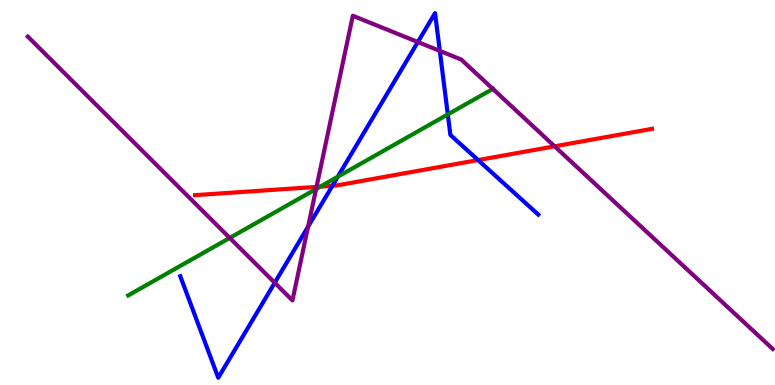[{'lines': ['blue', 'red'], 'intersections': [{'x': 4.29, 'y': 5.17}, {'x': 6.17, 'y': 5.84}]}, {'lines': ['green', 'red'], 'intersections': [{'x': 4.13, 'y': 5.15}]}, {'lines': ['purple', 'red'], 'intersections': [{'x': 4.08, 'y': 5.15}, {'x': 7.16, 'y': 6.2}]}, {'lines': ['blue', 'green'], 'intersections': [{'x': 4.36, 'y': 5.41}, {'x': 5.78, 'y': 7.03}]}, {'lines': ['blue', 'purple'], 'intersections': [{'x': 3.54, 'y': 2.66}, {'x': 3.98, 'y': 4.11}, {'x': 5.39, 'y': 8.91}, {'x': 5.67, 'y': 8.68}]}, {'lines': ['green', 'purple'], 'intersections': [{'x': 2.96, 'y': 3.82}, {'x': 4.08, 'y': 5.09}, {'x': 6.36, 'y': 7.69}]}]